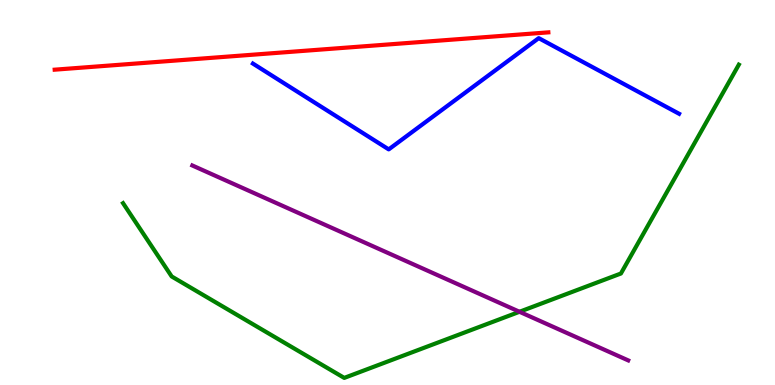[{'lines': ['blue', 'red'], 'intersections': []}, {'lines': ['green', 'red'], 'intersections': []}, {'lines': ['purple', 'red'], 'intersections': []}, {'lines': ['blue', 'green'], 'intersections': []}, {'lines': ['blue', 'purple'], 'intersections': []}, {'lines': ['green', 'purple'], 'intersections': [{'x': 6.7, 'y': 1.9}]}]